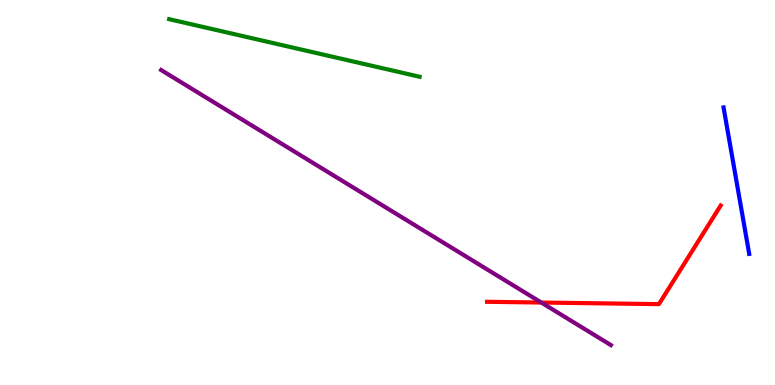[{'lines': ['blue', 'red'], 'intersections': []}, {'lines': ['green', 'red'], 'intersections': []}, {'lines': ['purple', 'red'], 'intersections': [{'x': 6.98, 'y': 2.14}]}, {'lines': ['blue', 'green'], 'intersections': []}, {'lines': ['blue', 'purple'], 'intersections': []}, {'lines': ['green', 'purple'], 'intersections': []}]